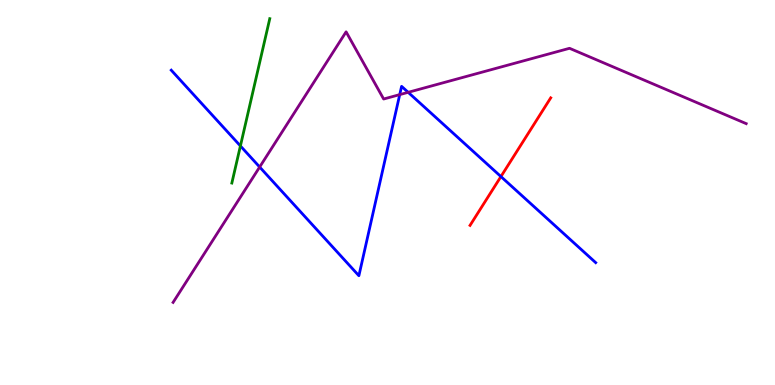[{'lines': ['blue', 'red'], 'intersections': [{'x': 6.46, 'y': 5.41}]}, {'lines': ['green', 'red'], 'intersections': []}, {'lines': ['purple', 'red'], 'intersections': []}, {'lines': ['blue', 'green'], 'intersections': [{'x': 3.1, 'y': 6.21}]}, {'lines': ['blue', 'purple'], 'intersections': [{'x': 3.35, 'y': 5.66}, {'x': 5.16, 'y': 7.54}, {'x': 5.27, 'y': 7.6}]}, {'lines': ['green', 'purple'], 'intersections': []}]